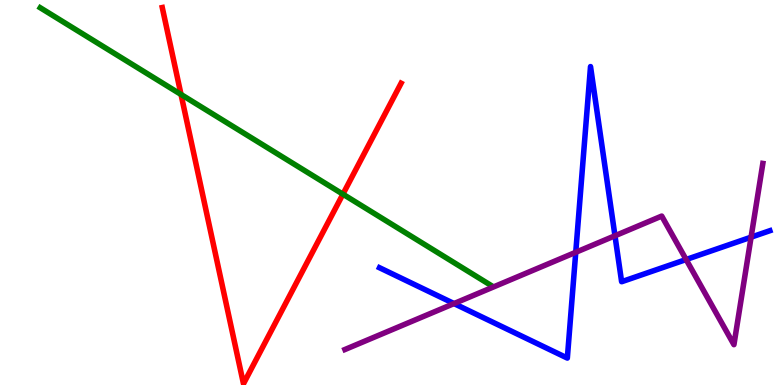[{'lines': ['blue', 'red'], 'intersections': []}, {'lines': ['green', 'red'], 'intersections': [{'x': 2.34, 'y': 7.55}, {'x': 4.42, 'y': 4.96}]}, {'lines': ['purple', 'red'], 'intersections': []}, {'lines': ['blue', 'green'], 'intersections': []}, {'lines': ['blue', 'purple'], 'intersections': [{'x': 5.86, 'y': 2.12}, {'x': 7.43, 'y': 3.45}, {'x': 7.94, 'y': 3.88}, {'x': 8.85, 'y': 3.26}, {'x': 9.69, 'y': 3.84}]}, {'lines': ['green', 'purple'], 'intersections': []}]